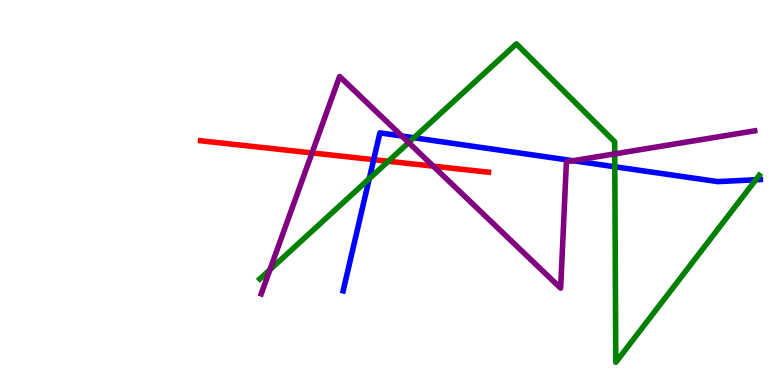[{'lines': ['blue', 'red'], 'intersections': [{'x': 4.82, 'y': 5.85}]}, {'lines': ['green', 'red'], 'intersections': [{'x': 5.01, 'y': 5.81}]}, {'lines': ['purple', 'red'], 'intersections': [{'x': 4.03, 'y': 6.03}, {'x': 5.59, 'y': 5.68}]}, {'lines': ['blue', 'green'], 'intersections': [{'x': 4.76, 'y': 5.36}, {'x': 5.34, 'y': 6.42}, {'x': 7.93, 'y': 5.67}, {'x': 9.75, 'y': 5.33}]}, {'lines': ['blue', 'purple'], 'intersections': [{'x': 5.18, 'y': 6.47}, {'x': 7.39, 'y': 5.83}]}, {'lines': ['green', 'purple'], 'intersections': [{'x': 3.48, 'y': 2.99}, {'x': 5.27, 'y': 6.3}, {'x': 7.93, 'y': 6.0}]}]